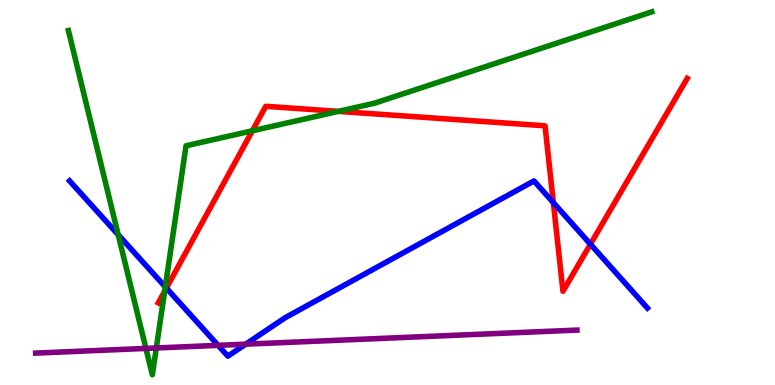[{'lines': ['blue', 'red'], 'intersections': [{'x': 2.15, 'y': 2.52}, {'x': 7.14, 'y': 4.74}, {'x': 7.62, 'y': 3.66}]}, {'lines': ['green', 'red'], 'intersections': [{'x': 2.12, 'y': 2.43}, {'x': 3.26, 'y': 6.6}, {'x': 4.37, 'y': 7.11}]}, {'lines': ['purple', 'red'], 'intersections': []}, {'lines': ['blue', 'green'], 'intersections': [{'x': 1.53, 'y': 3.9}, {'x': 2.13, 'y': 2.55}]}, {'lines': ['blue', 'purple'], 'intersections': [{'x': 2.81, 'y': 1.03}, {'x': 3.17, 'y': 1.06}]}, {'lines': ['green', 'purple'], 'intersections': [{'x': 1.88, 'y': 0.95}, {'x': 2.02, 'y': 0.962}]}]